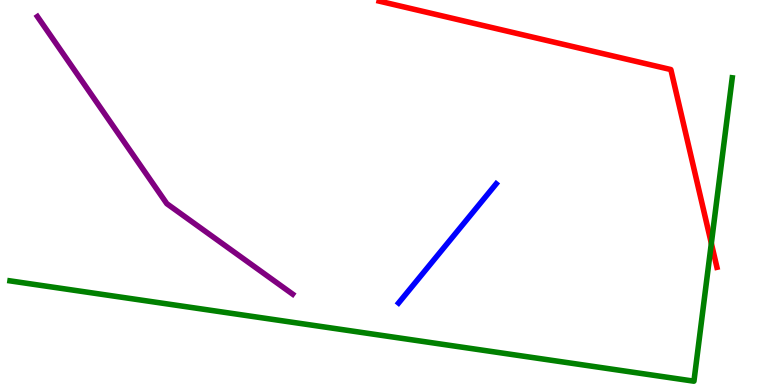[{'lines': ['blue', 'red'], 'intersections': []}, {'lines': ['green', 'red'], 'intersections': [{'x': 9.18, 'y': 3.68}]}, {'lines': ['purple', 'red'], 'intersections': []}, {'lines': ['blue', 'green'], 'intersections': []}, {'lines': ['blue', 'purple'], 'intersections': []}, {'lines': ['green', 'purple'], 'intersections': []}]